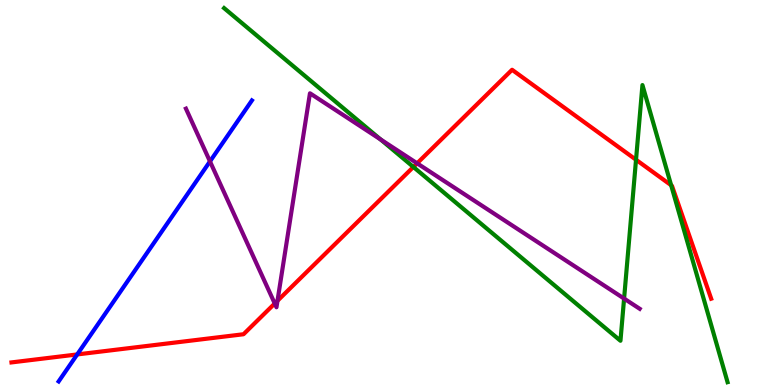[{'lines': ['blue', 'red'], 'intersections': [{'x': 0.996, 'y': 0.794}]}, {'lines': ['green', 'red'], 'intersections': [{'x': 5.33, 'y': 5.66}, {'x': 8.21, 'y': 5.85}, {'x': 8.66, 'y': 5.19}]}, {'lines': ['purple', 'red'], 'intersections': [{'x': 3.55, 'y': 2.12}, {'x': 3.58, 'y': 2.19}, {'x': 5.38, 'y': 5.76}]}, {'lines': ['blue', 'green'], 'intersections': []}, {'lines': ['blue', 'purple'], 'intersections': [{'x': 2.71, 'y': 5.81}]}, {'lines': ['green', 'purple'], 'intersections': [{'x': 4.91, 'y': 6.38}, {'x': 8.05, 'y': 2.24}]}]